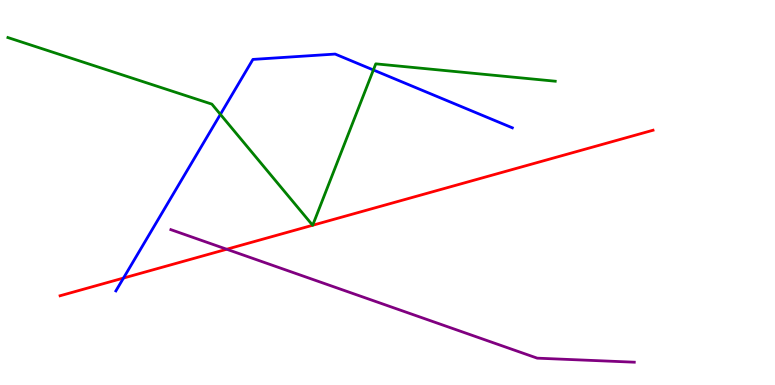[{'lines': ['blue', 'red'], 'intersections': [{'x': 1.59, 'y': 2.78}]}, {'lines': ['green', 'red'], 'intersections': [{'x': 4.03, 'y': 4.15}, {'x': 4.03, 'y': 4.15}]}, {'lines': ['purple', 'red'], 'intersections': [{'x': 2.93, 'y': 3.53}]}, {'lines': ['blue', 'green'], 'intersections': [{'x': 2.84, 'y': 7.03}, {'x': 4.82, 'y': 8.18}]}, {'lines': ['blue', 'purple'], 'intersections': []}, {'lines': ['green', 'purple'], 'intersections': []}]